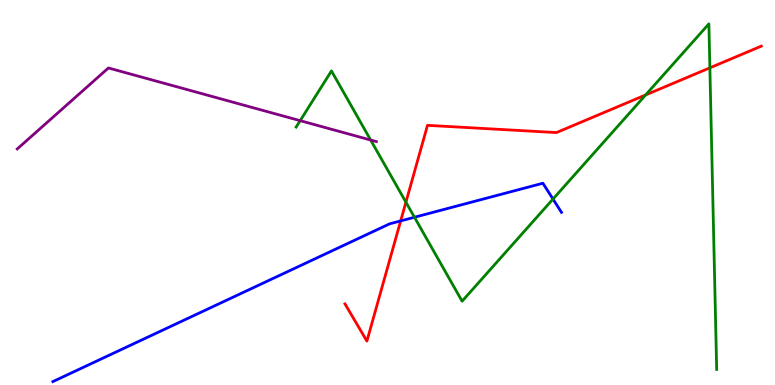[{'lines': ['blue', 'red'], 'intersections': [{'x': 5.17, 'y': 4.26}]}, {'lines': ['green', 'red'], 'intersections': [{'x': 5.24, 'y': 4.75}, {'x': 8.33, 'y': 7.53}, {'x': 9.16, 'y': 8.24}]}, {'lines': ['purple', 'red'], 'intersections': []}, {'lines': ['blue', 'green'], 'intersections': [{'x': 5.35, 'y': 4.36}, {'x': 7.14, 'y': 4.83}]}, {'lines': ['blue', 'purple'], 'intersections': []}, {'lines': ['green', 'purple'], 'intersections': [{'x': 3.87, 'y': 6.87}, {'x': 4.78, 'y': 6.36}]}]